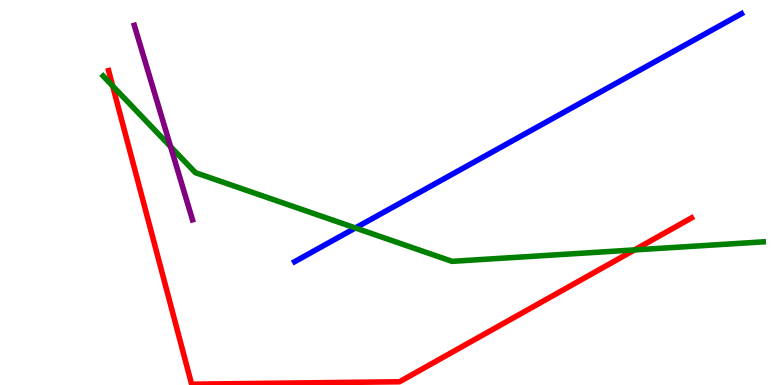[{'lines': ['blue', 'red'], 'intersections': []}, {'lines': ['green', 'red'], 'intersections': [{'x': 1.45, 'y': 7.77}, {'x': 8.19, 'y': 3.51}]}, {'lines': ['purple', 'red'], 'intersections': []}, {'lines': ['blue', 'green'], 'intersections': [{'x': 4.59, 'y': 4.08}]}, {'lines': ['blue', 'purple'], 'intersections': []}, {'lines': ['green', 'purple'], 'intersections': [{'x': 2.2, 'y': 6.19}]}]